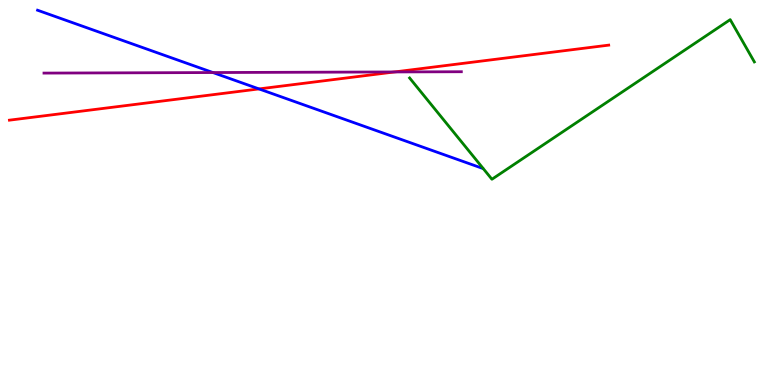[{'lines': ['blue', 'red'], 'intersections': [{'x': 3.34, 'y': 7.69}]}, {'lines': ['green', 'red'], 'intersections': []}, {'lines': ['purple', 'red'], 'intersections': [{'x': 5.09, 'y': 8.13}]}, {'lines': ['blue', 'green'], 'intersections': []}, {'lines': ['blue', 'purple'], 'intersections': [{'x': 2.75, 'y': 8.12}]}, {'lines': ['green', 'purple'], 'intersections': []}]